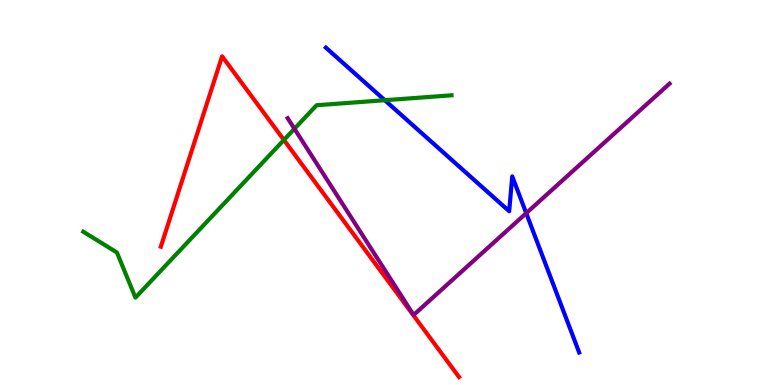[{'lines': ['blue', 'red'], 'intersections': []}, {'lines': ['green', 'red'], 'intersections': [{'x': 3.66, 'y': 6.36}]}, {'lines': ['purple', 'red'], 'intersections': []}, {'lines': ['blue', 'green'], 'intersections': [{'x': 4.97, 'y': 7.4}]}, {'lines': ['blue', 'purple'], 'intersections': [{'x': 6.79, 'y': 4.46}]}, {'lines': ['green', 'purple'], 'intersections': [{'x': 3.8, 'y': 6.66}]}]